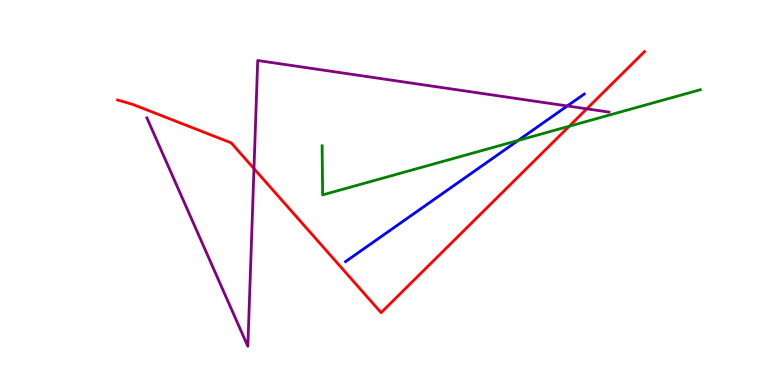[{'lines': ['blue', 'red'], 'intersections': []}, {'lines': ['green', 'red'], 'intersections': [{'x': 7.34, 'y': 6.72}]}, {'lines': ['purple', 'red'], 'intersections': [{'x': 3.28, 'y': 5.62}, {'x': 7.57, 'y': 7.17}]}, {'lines': ['blue', 'green'], 'intersections': [{'x': 6.69, 'y': 6.35}]}, {'lines': ['blue', 'purple'], 'intersections': [{'x': 7.32, 'y': 7.25}]}, {'lines': ['green', 'purple'], 'intersections': []}]